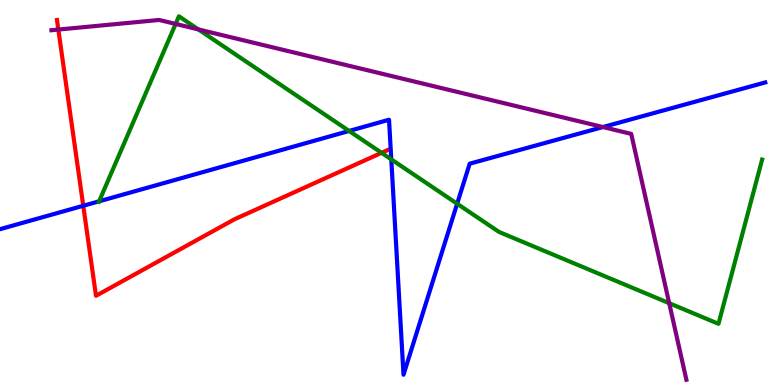[{'lines': ['blue', 'red'], 'intersections': [{'x': 1.07, 'y': 4.66}]}, {'lines': ['green', 'red'], 'intersections': [{'x': 4.92, 'y': 6.03}]}, {'lines': ['purple', 'red'], 'intersections': [{'x': 0.753, 'y': 9.23}]}, {'lines': ['blue', 'green'], 'intersections': [{'x': 1.28, 'y': 4.77}, {'x': 4.5, 'y': 6.6}, {'x': 5.05, 'y': 5.86}, {'x': 5.9, 'y': 4.71}]}, {'lines': ['blue', 'purple'], 'intersections': [{'x': 7.78, 'y': 6.7}]}, {'lines': ['green', 'purple'], 'intersections': [{'x': 2.27, 'y': 9.38}, {'x': 2.56, 'y': 9.24}, {'x': 8.63, 'y': 2.13}]}]